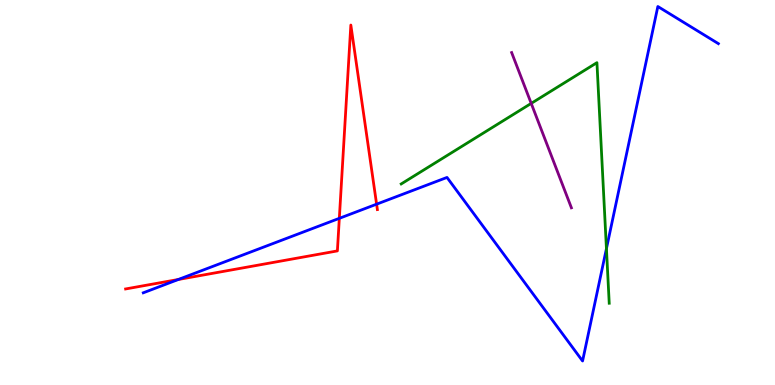[{'lines': ['blue', 'red'], 'intersections': [{'x': 2.3, 'y': 2.74}, {'x': 4.38, 'y': 4.33}, {'x': 4.86, 'y': 4.7}]}, {'lines': ['green', 'red'], 'intersections': []}, {'lines': ['purple', 'red'], 'intersections': []}, {'lines': ['blue', 'green'], 'intersections': [{'x': 7.82, 'y': 3.54}]}, {'lines': ['blue', 'purple'], 'intersections': []}, {'lines': ['green', 'purple'], 'intersections': [{'x': 6.85, 'y': 7.31}]}]